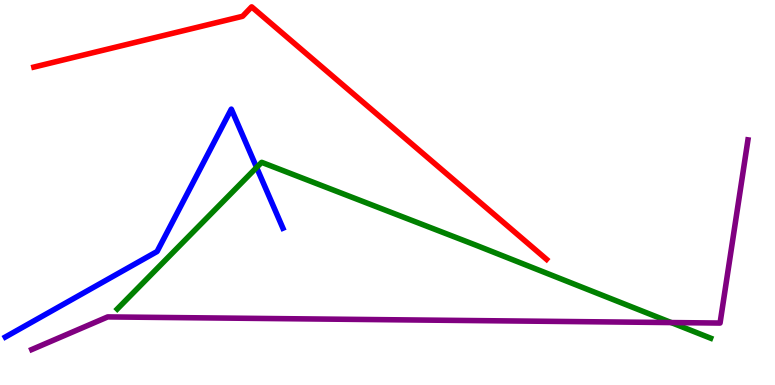[{'lines': ['blue', 'red'], 'intersections': []}, {'lines': ['green', 'red'], 'intersections': []}, {'lines': ['purple', 'red'], 'intersections': []}, {'lines': ['blue', 'green'], 'intersections': [{'x': 3.31, 'y': 5.65}]}, {'lines': ['blue', 'purple'], 'intersections': []}, {'lines': ['green', 'purple'], 'intersections': [{'x': 8.66, 'y': 1.62}]}]